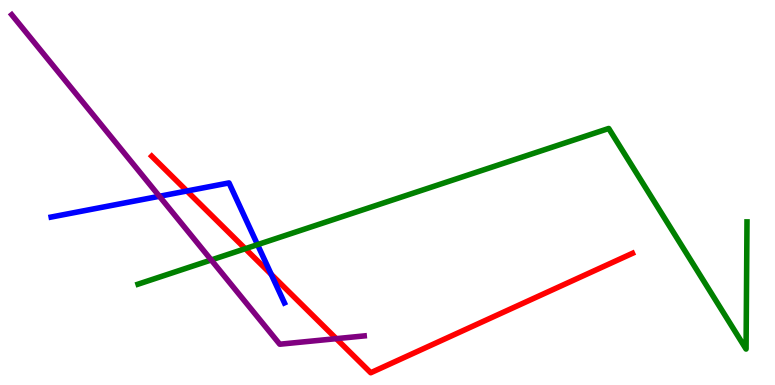[{'lines': ['blue', 'red'], 'intersections': [{'x': 2.41, 'y': 5.04}, {'x': 3.5, 'y': 2.87}]}, {'lines': ['green', 'red'], 'intersections': [{'x': 3.16, 'y': 3.54}]}, {'lines': ['purple', 'red'], 'intersections': [{'x': 4.34, 'y': 1.2}]}, {'lines': ['blue', 'green'], 'intersections': [{'x': 3.32, 'y': 3.65}]}, {'lines': ['blue', 'purple'], 'intersections': [{'x': 2.06, 'y': 4.9}]}, {'lines': ['green', 'purple'], 'intersections': [{'x': 2.73, 'y': 3.25}]}]